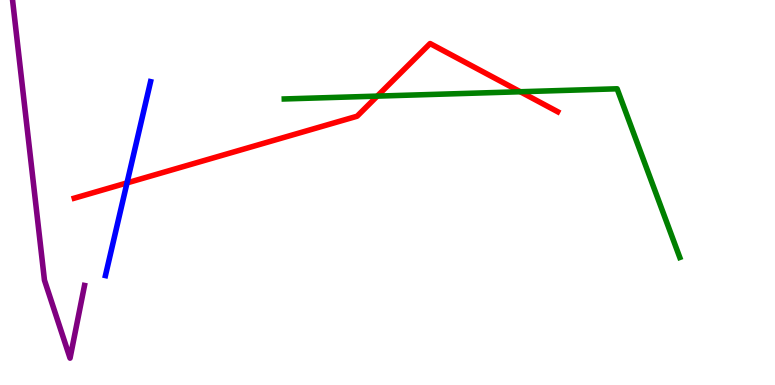[{'lines': ['blue', 'red'], 'intersections': [{'x': 1.64, 'y': 5.25}]}, {'lines': ['green', 'red'], 'intersections': [{'x': 4.87, 'y': 7.5}, {'x': 6.71, 'y': 7.62}]}, {'lines': ['purple', 'red'], 'intersections': []}, {'lines': ['blue', 'green'], 'intersections': []}, {'lines': ['blue', 'purple'], 'intersections': []}, {'lines': ['green', 'purple'], 'intersections': []}]